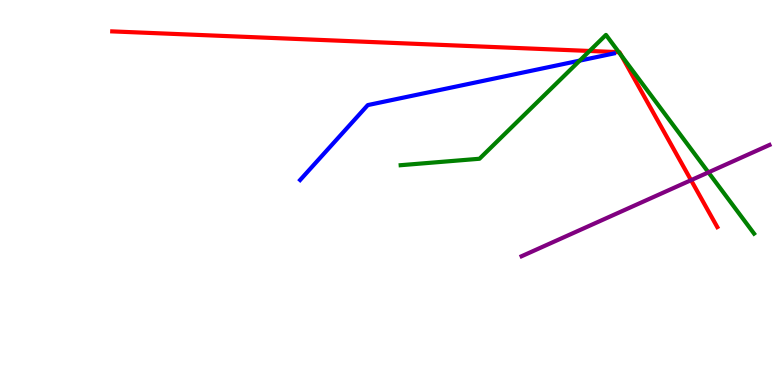[{'lines': ['blue', 'red'], 'intersections': []}, {'lines': ['green', 'red'], 'intersections': [{'x': 7.61, 'y': 8.68}, {'x': 7.99, 'y': 8.64}, {'x': 8.02, 'y': 8.56}]}, {'lines': ['purple', 'red'], 'intersections': [{'x': 8.92, 'y': 5.32}]}, {'lines': ['blue', 'green'], 'intersections': [{'x': 7.48, 'y': 8.43}]}, {'lines': ['blue', 'purple'], 'intersections': []}, {'lines': ['green', 'purple'], 'intersections': [{'x': 9.14, 'y': 5.52}]}]